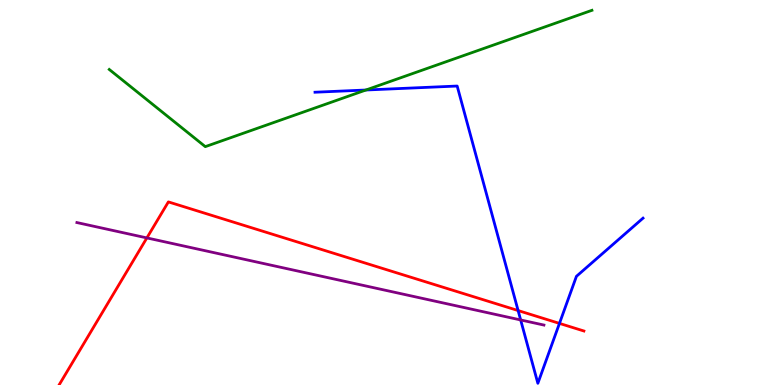[{'lines': ['blue', 'red'], 'intersections': [{'x': 6.69, 'y': 1.93}, {'x': 7.22, 'y': 1.6}]}, {'lines': ['green', 'red'], 'intersections': []}, {'lines': ['purple', 'red'], 'intersections': [{'x': 1.9, 'y': 3.82}]}, {'lines': ['blue', 'green'], 'intersections': [{'x': 4.72, 'y': 7.66}]}, {'lines': ['blue', 'purple'], 'intersections': [{'x': 6.72, 'y': 1.69}]}, {'lines': ['green', 'purple'], 'intersections': []}]